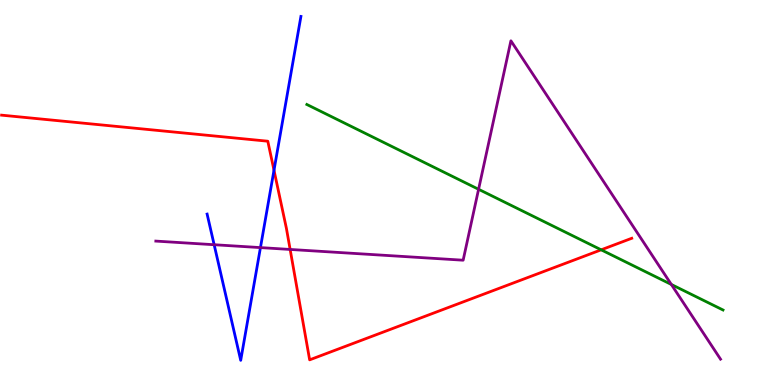[{'lines': ['blue', 'red'], 'intersections': [{'x': 3.54, 'y': 5.58}]}, {'lines': ['green', 'red'], 'intersections': [{'x': 7.76, 'y': 3.51}]}, {'lines': ['purple', 'red'], 'intersections': [{'x': 3.74, 'y': 3.52}]}, {'lines': ['blue', 'green'], 'intersections': []}, {'lines': ['blue', 'purple'], 'intersections': [{'x': 2.76, 'y': 3.64}, {'x': 3.36, 'y': 3.57}]}, {'lines': ['green', 'purple'], 'intersections': [{'x': 6.18, 'y': 5.08}, {'x': 8.66, 'y': 2.61}]}]